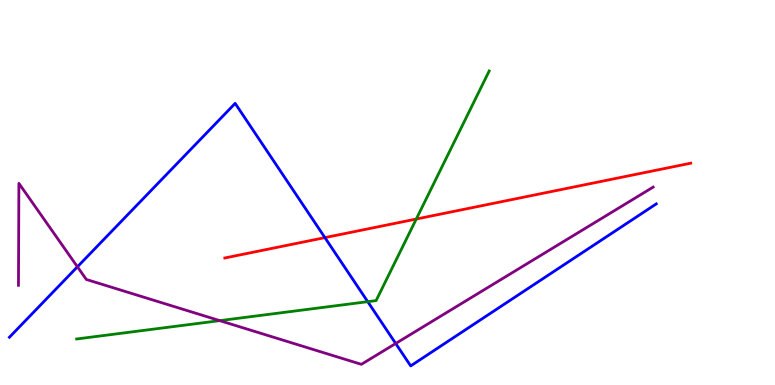[{'lines': ['blue', 'red'], 'intersections': [{'x': 4.19, 'y': 3.83}]}, {'lines': ['green', 'red'], 'intersections': [{'x': 5.37, 'y': 4.31}]}, {'lines': ['purple', 'red'], 'intersections': []}, {'lines': ['blue', 'green'], 'intersections': [{'x': 4.74, 'y': 2.16}]}, {'lines': ['blue', 'purple'], 'intersections': [{'x': 0.999, 'y': 3.07}, {'x': 5.11, 'y': 1.08}]}, {'lines': ['green', 'purple'], 'intersections': [{'x': 2.84, 'y': 1.67}]}]